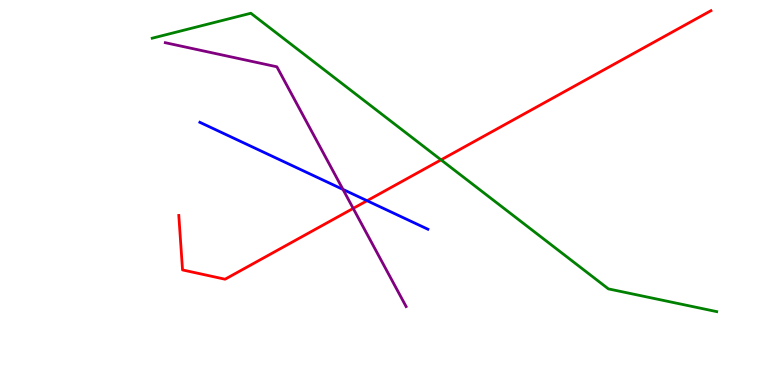[{'lines': ['blue', 'red'], 'intersections': [{'x': 4.74, 'y': 4.79}]}, {'lines': ['green', 'red'], 'intersections': [{'x': 5.69, 'y': 5.85}]}, {'lines': ['purple', 'red'], 'intersections': [{'x': 4.56, 'y': 4.59}]}, {'lines': ['blue', 'green'], 'intersections': []}, {'lines': ['blue', 'purple'], 'intersections': [{'x': 4.43, 'y': 5.08}]}, {'lines': ['green', 'purple'], 'intersections': []}]